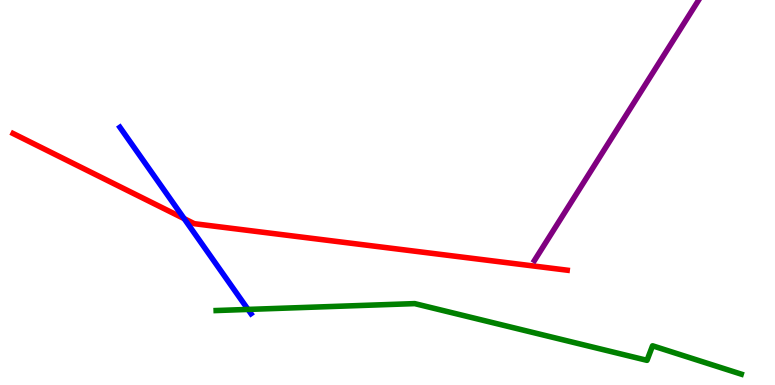[{'lines': ['blue', 'red'], 'intersections': [{'x': 2.38, 'y': 4.32}]}, {'lines': ['green', 'red'], 'intersections': []}, {'lines': ['purple', 'red'], 'intersections': []}, {'lines': ['blue', 'green'], 'intersections': [{'x': 3.2, 'y': 1.96}]}, {'lines': ['blue', 'purple'], 'intersections': []}, {'lines': ['green', 'purple'], 'intersections': []}]